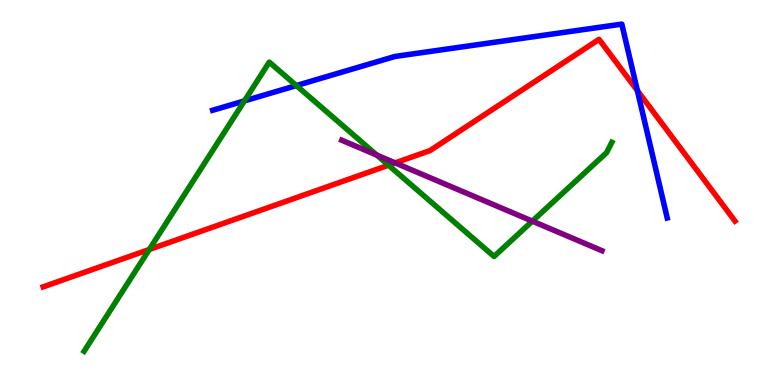[{'lines': ['blue', 'red'], 'intersections': [{'x': 8.22, 'y': 7.65}]}, {'lines': ['green', 'red'], 'intersections': [{'x': 1.93, 'y': 3.52}, {'x': 5.01, 'y': 5.71}]}, {'lines': ['purple', 'red'], 'intersections': [{'x': 5.1, 'y': 5.77}]}, {'lines': ['blue', 'green'], 'intersections': [{'x': 3.15, 'y': 7.38}, {'x': 3.82, 'y': 7.78}]}, {'lines': ['blue', 'purple'], 'intersections': []}, {'lines': ['green', 'purple'], 'intersections': [{'x': 4.86, 'y': 5.97}, {'x': 6.87, 'y': 4.26}]}]